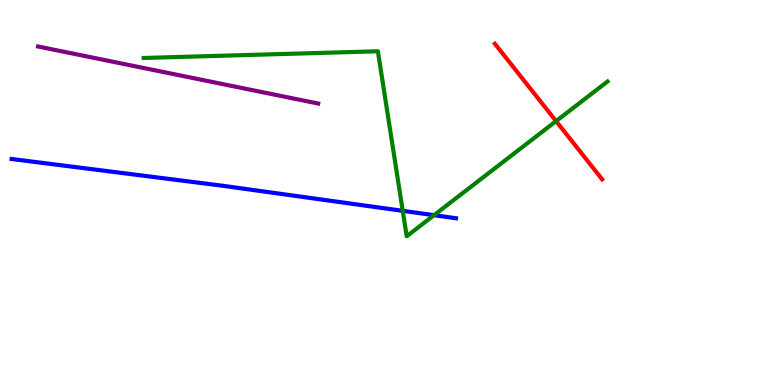[{'lines': ['blue', 'red'], 'intersections': []}, {'lines': ['green', 'red'], 'intersections': [{'x': 7.18, 'y': 6.85}]}, {'lines': ['purple', 'red'], 'intersections': []}, {'lines': ['blue', 'green'], 'intersections': [{'x': 5.2, 'y': 4.52}, {'x': 5.6, 'y': 4.41}]}, {'lines': ['blue', 'purple'], 'intersections': []}, {'lines': ['green', 'purple'], 'intersections': []}]